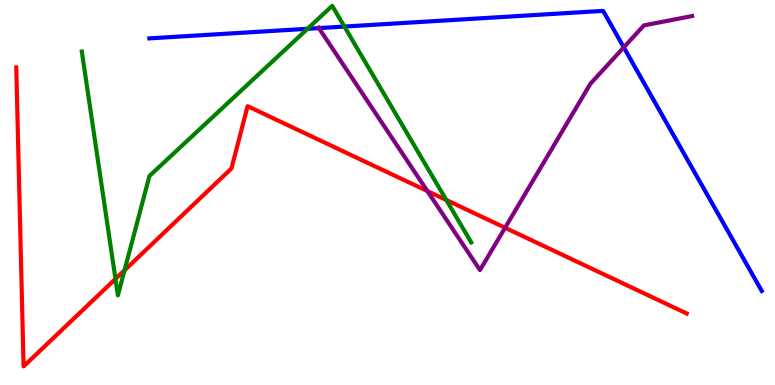[{'lines': ['blue', 'red'], 'intersections': []}, {'lines': ['green', 'red'], 'intersections': [{'x': 1.49, 'y': 2.76}, {'x': 1.61, 'y': 2.98}, {'x': 5.76, 'y': 4.81}]}, {'lines': ['purple', 'red'], 'intersections': [{'x': 5.51, 'y': 5.04}, {'x': 6.52, 'y': 4.08}]}, {'lines': ['blue', 'green'], 'intersections': [{'x': 3.97, 'y': 9.25}, {'x': 4.44, 'y': 9.31}]}, {'lines': ['blue', 'purple'], 'intersections': [{'x': 4.11, 'y': 9.27}, {'x': 8.05, 'y': 8.77}]}, {'lines': ['green', 'purple'], 'intersections': []}]